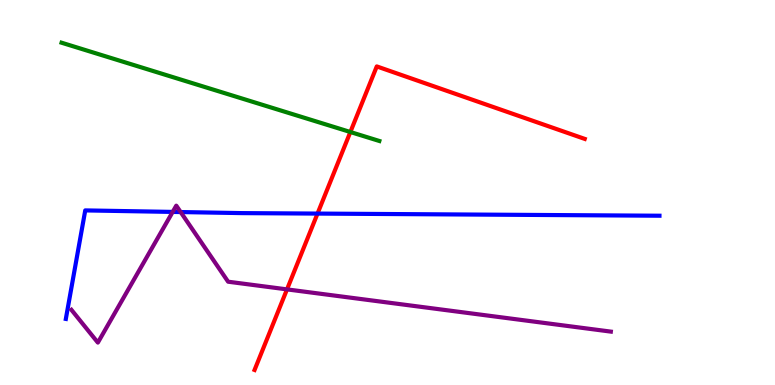[{'lines': ['blue', 'red'], 'intersections': [{'x': 4.1, 'y': 4.45}]}, {'lines': ['green', 'red'], 'intersections': [{'x': 4.52, 'y': 6.57}]}, {'lines': ['purple', 'red'], 'intersections': [{'x': 3.7, 'y': 2.48}]}, {'lines': ['blue', 'green'], 'intersections': []}, {'lines': ['blue', 'purple'], 'intersections': [{'x': 2.23, 'y': 4.5}, {'x': 2.33, 'y': 4.49}]}, {'lines': ['green', 'purple'], 'intersections': []}]